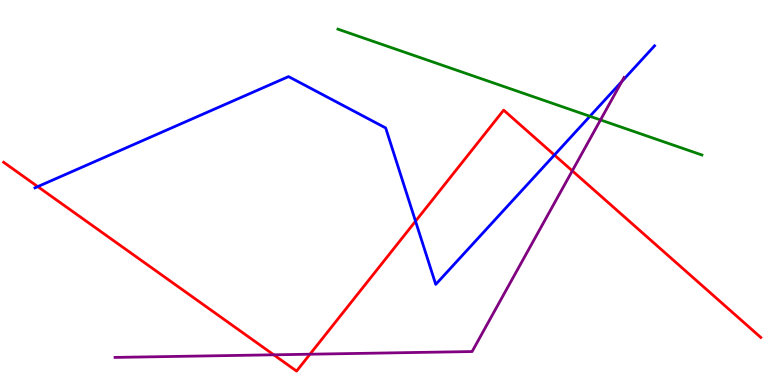[{'lines': ['blue', 'red'], 'intersections': [{'x': 0.487, 'y': 5.15}, {'x': 5.36, 'y': 4.25}, {'x': 7.15, 'y': 5.97}]}, {'lines': ['green', 'red'], 'intersections': []}, {'lines': ['purple', 'red'], 'intersections': [{'x': 3.53, 'y': 0.784}, {'x': 4.0, 'y': 0.8}, {'x': 7.38, 'y': 5.56}]}, {'lines': ['blue', 'green'], 'intersections': [{'x': 7.61, 'y': 6.98}]}, {'lines': ['blue', 'purple'], 'intersections': [{'x': 8.02, 'y': 7.88}]}, {'lines': ['green', 'purple'], 'intersections': [{'x': 7.75, 'y': 6.88}]}]